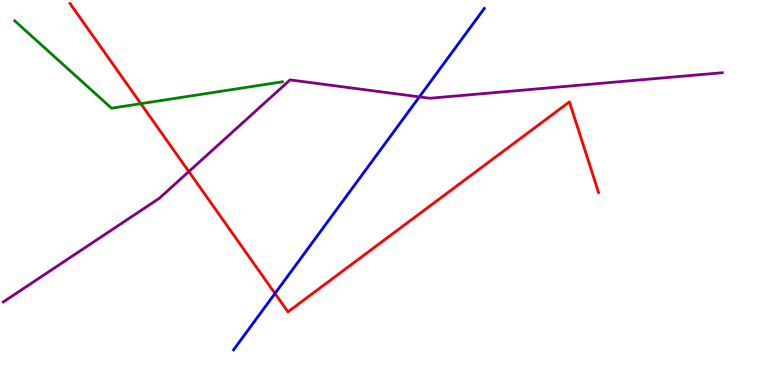[{'lines': ['blue', 'red'], 'intersections': [{'x': 3.55, 'y': 2.38}]}, {'lines': ['green', 'red'], 'intersections': [{'x': 1.82, 'y': 7.31}]}, {'lines': ['purple', 'red'], 'intersections': [{'x': 2.44, 'y': 5.54}]}, {'lines': ['blue', 'green'], 'intersections': []}, {'lines': ['blue', 'purple'], 'intersections': [{'x': 5.41, 'y': 7.48}]}, {'lines': ['green', 'purple'], 'intersections': []}]